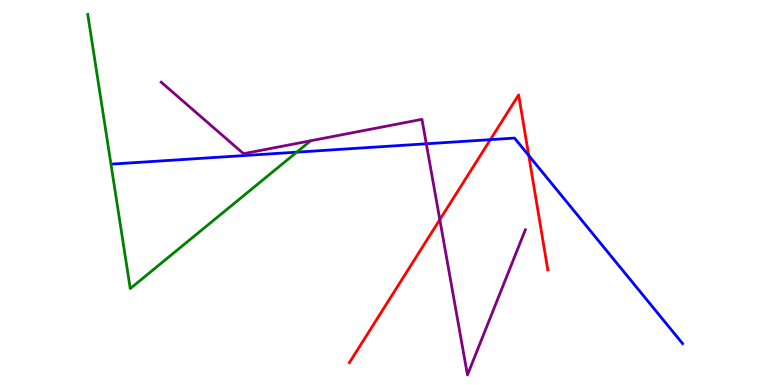[{'lines': ['blue', 'red'], 'intersections': [{'x': 6.33, 'y': 6.37}, {'x': 6.82, 'y': 5.96}]}, {'lines': ['green', 'red'], 'intersections': []}, {'lines': ['purple', 'red'], 'intersections': [{'x': 5.67, 'y': 4.3}]}, {'lines': ['blue', 'green'], 'intersections': [{'x': 3.83, 'y': 6.05}]}, {'lines': ['blue', 'purple'], 'intersections': [{'x': 5.5, 'y': 6.27}]}, {'lines': ['green', 'purple'], 'intersections': []}]